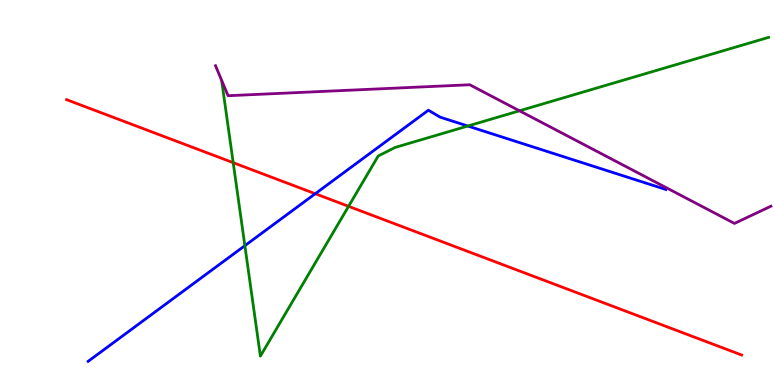[{'lines': ['blue', 'red'], 'intersections': [{'x': 4.07, 'y': 4.97}]}, {'lines': ['green', 'red'], 'intersections': [{'x': 3.01, 'y': 5.77}, {'x': 4.5, 'y': 4.64}]}, {'lines': ['purple', 'red'], 'intersections': []}, {'lines': ['blue', 'green'], 'intersections': [{'x': 3.16, 'y': 3.62}, {'x': 6.04, 'y': 6.73}]}, {'lines': ['blue', 'purple'], 'intersections': []}, {'lines': ['green', 'purple'], 'intersections': [{'x': 6.7, 'y': 7.12}]}]